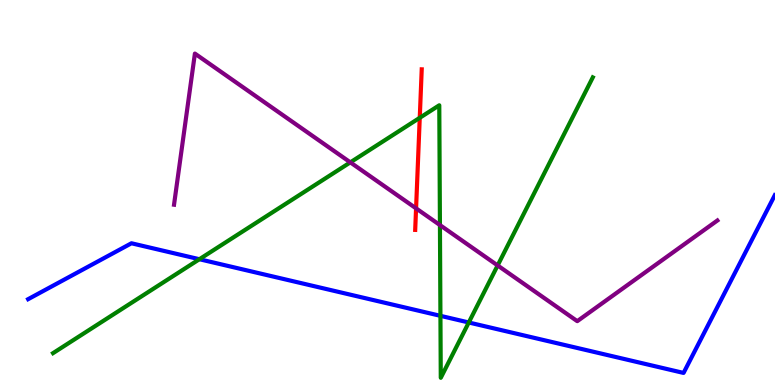[{'lines': ['blue', 'red'], 'intersections': []}, {'lines': ['green', 'red'], 'intersections': [{'x': 5.42, 'y': 6.94}]}, {'lines': ['purple', 'red'], 'intersections': [{'x': 5.37, 'y': 4.59}]}, {'lines': ['blue', 'green'], 'intersections': [{'x': 2.57, 'y': 3.27}, {'x': 5.68, 'y': 1.8}, {'x': 6.05, 'y': 1.62}]}, {'lines': ['blue', 'purple'], 'intersections': []}, {'lines': ['green', 'purple'], 'intersections': [{'x': 4.52, 'y': 5.78}, {'x': 5.68, 'y': 4.15}, {'x': 6.42, 'y': 3.11}]}]